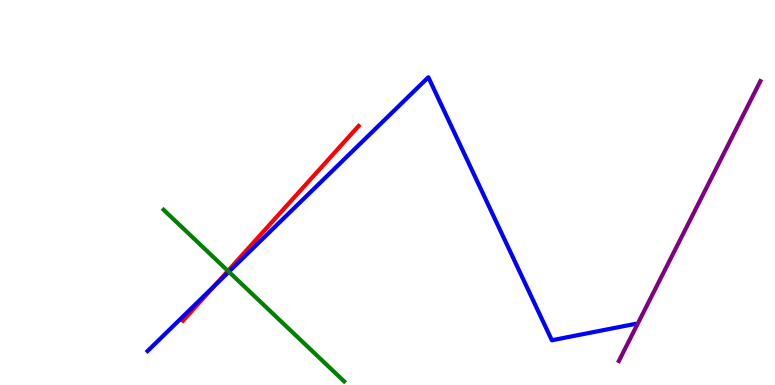[{'lines': ['blue', 'red'], 'intersections': [{'x': 2.77, 'y': 2.58}]}, {'lines': ['green', 'red'], 'intersections': [{'x': 2.94, 'y': 2.96}]}, {'lines': ['purple', 'red'], 'intersections': []}, {'lines': ['blue', 'green'], 'intersections': [{'x': 2.95, 'y': 2.94}]}, {'lines': ['blue', 'purple'], 'intersections': []}, {'lines': ['green', 'purple'], 'intersections': []}]